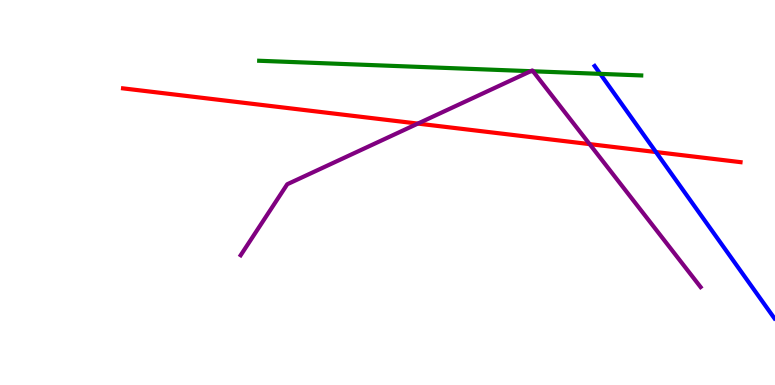[{'lines': ['blue', 'red'], 'intersections': [{'x': 8.46, 'y': 6.05}]}, {'lines': ['green', 'red'], 'intersections': []}, {'lines': ['purple', 'red'], 'intersections': [{'x': 5.39, 'y': 6.79}, {'x': 7.61, 'y': 6.26}]}, {'lines': ['blue', 'green'], 'intersections': [{'x': 7.74, 'y': 8.08}]}, {'lines': ['blue', 'purple'], 'intersections': []}, {'lines': ['green', 'purple'], 'intersections': [{'x': 6.85, 'y': 8.15}, {'x': 6.88, 'y': 8.15}]}]